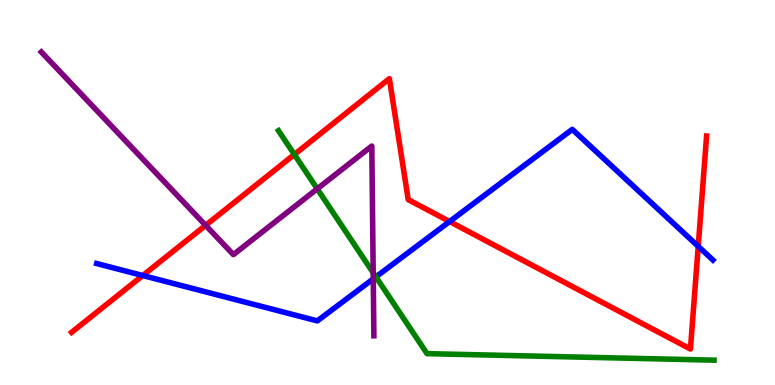[{'lines': ['blue', 'red'], 'intersections': [{'x': 1.84, 'y': 2.84}, {'x': 5.8, 'y': 4.25}, {'x': 9.01, 'y': 3.6}]}, {'lines': ['green', 'red'], 'intersections': [{'x': 3.8, 'y': 5.99}]}, {'lines': ['purple', 'red'], 'intersections': [{'x': 2.65, 'y': 4.15}]}, {'lines': ['blue', 'green'], 'intersections': [{'x': 4.85, 'y': 2.81}]}, {'lines': ['blue', 'purple'], 'intersections': [{'x': 4.82, 'y': 2.76}]}, {'lines': ['green', 'purple'], 'intersections': [{'x': 4.09, 'y': 5.1}, {'x': 4.82, 'y': 2.91}]}]